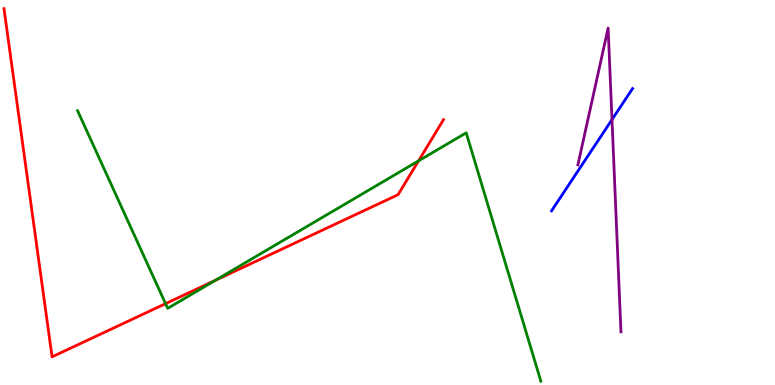[{'lines': ['blue', 'red'], 'intersections': []}, {'lines': ['green', 'red'], 'intersections': [{'x': 2.14, 'y': 2.11}, {'x': 2.78, 'y': 2.72}, {'x': 5.4, 'y': 5.82}]}, {'lines': ['purple', 'red'], 'intersections': []}, {'lines': ['blue', 'green'], 'intersections': []}, {'lines': ['blue', 'purple'], 'intersections': [{'x': 7.9, 'y': 6.89}]}, {'lines': ['green', 'purple'], 'intersections': []}]